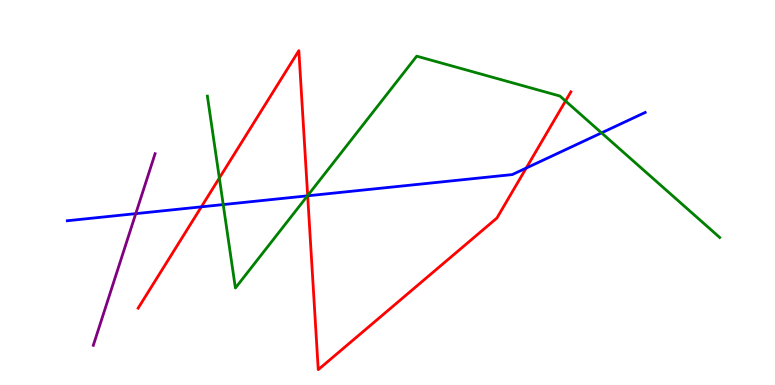[{'lines': ['blue', 'red'], 'intersections': [{'x': 2.6, 'y': 4.63}, {'x': 3.97, 'y': 4.91}, {'x': 6.79, 'y': 5.63}]}, {'lines': ['green', 'red'], 'intersections': [{'x': 2.83, 'y': 5.38}, {'x': 3.97, 'y': 4.92}, {'x': 7.3, 'y': 7.38}]}, {'lines': ['purple', 'red'], 'intersections': []}, {'lines': ['blue', 'green'], 'intersections': [{'x': 2.88, 'y': 4.69}, {'x': 3.97, 'y': 4.91}, {'x': 7.76, 'y': 6.55}]}, {'lines': ['blue', 'purple'], 'intersections': [{'x': 1.75, 'y': 4.45}]}, {'lines': ['green', 'purple'], 'intersections': []}]